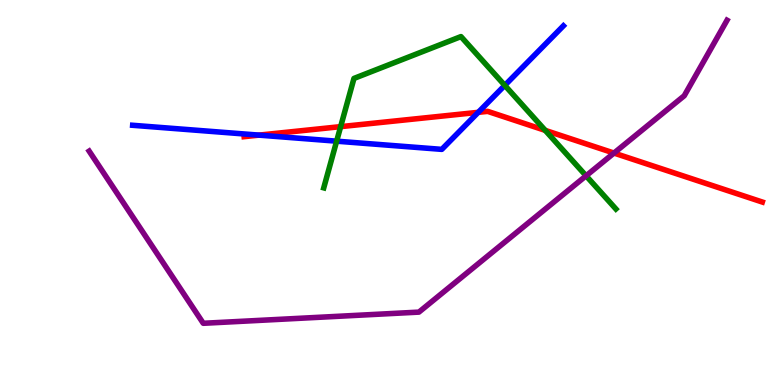[{'lines': ['blue', 'red'], 'intersections': [{'x': 3.34, 'y': 6.49}, {'x': 6.17, 'y': 7.08}]}, {'lines': ['green', 'red'], 'intersections': [{'x': 4.4, 'y': 6.71}, {'x': 7.04, 'y': 6.61}]}, {'lines': ['purple', 'red'], 'intersections': [{'x': 7.92, 'y': 6.02}]}, {'lines': ['blue', 'green'], 'intersections': [{'x': 4.34, 'y': 6.33}, {'x': 6.51, 'y': 7.78}]}, {'lines': ['blue', 'purple'], 'intersections': []}, {'lines': ['green', 'purple'], 'intersections': [{'x': 7.56, 'y': 5.43}]}]